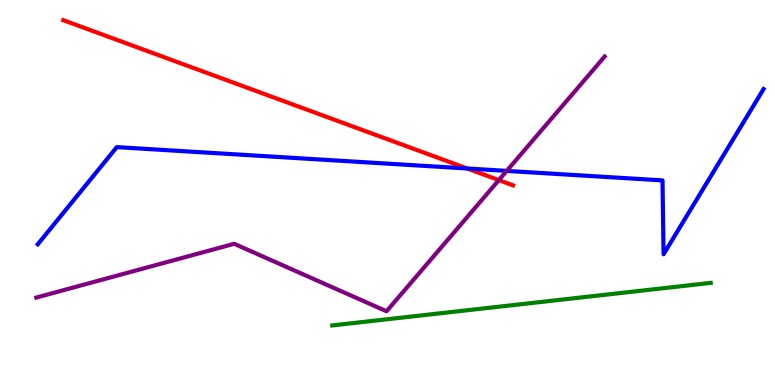[{'lines': ['blue', 'red'], 'intersections': [{'x': 6.03, 'y': 5.62}]}, {'lines': ['green', 'red'], 'intersections': []}, {'lines': ['purple', 'red'], 'intersections': [{'x': 6.44, 'y': 5.32}]}, {'lines': ['blue', 'green'], 'intersections': []}, {'lines': ['blue', 'purple'], 'intersections': [{'x': 6.54, 'y': 5.56}]}, {'lines': ['green', 'purple'], 'intersections': []}]